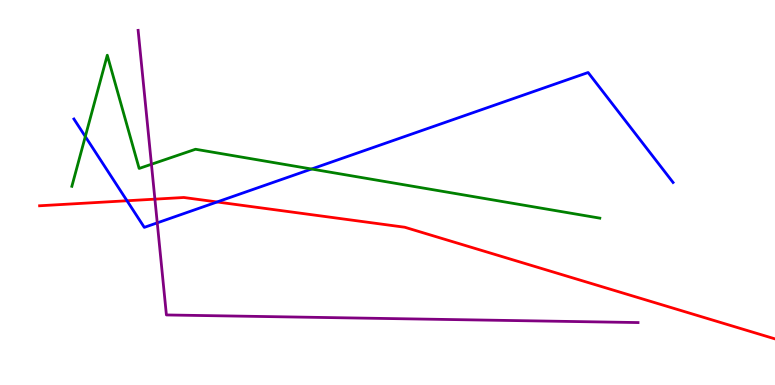[{'lines': ['blue', 'red'], 'intersections': [{'x': 1.64, 'y': 4.79}, {'x': 2.8, 'y': 4.75}]}, {'lines': ['green', 'red'], 'intersections': []}, {'lines': ['purple', 'red'], 'intersections': [{'x': 2.0, 'y': 4.83}]}, {'lines': ['blue', 'green'], 'intersections': [{'x': 1.1, 'y': 6.45}, {'x': 4.02, 'y': 5.61}]}, {'lines': ['blue', 'purple'], 'intersections': [{'x': 2.03, 'y': 4.21}]}, {'lines': ['green', 'purple'], 'intersections': [{'x': 1.95, 'y': 5.73}]}]